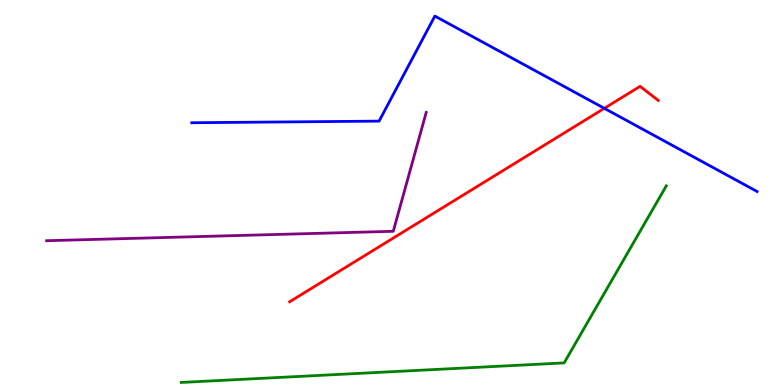[{'lines': ['blue', 'red'], 'intersections': [{'x': 7.8, 'y': 7.19}]}, {'lines': ['green', 'red'], 'intersections': []}, {'lines': ['purple', 'red'], 'intersections': []}, {'lines': ['blue', 'green'], 'intersections': []}, {'lines': ['blue', 'purple'], 'intersections': []}, {'lines': ['green', 'purple'], 'intersections': []}]